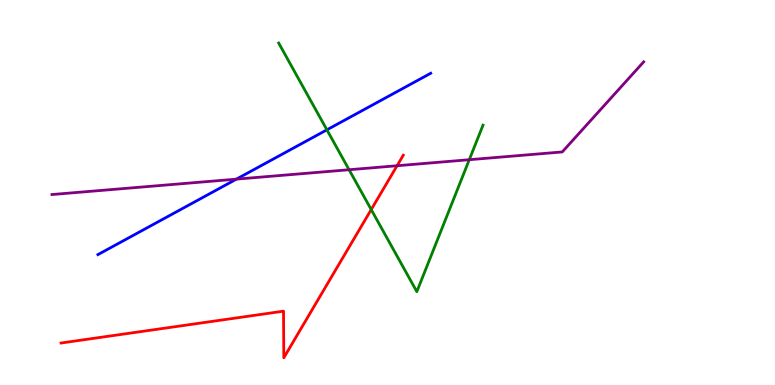[{'lines': ['blue', 'red'], 'intersections': []}, {'lines': ['green', 'red'], 'intersections': [{'x': 4.79, 'y': 4.56}]}, {'lines': ['purple', 'red'], 'intersections': [{'x': 5.12, 'y': 5.7}]}, {'lines': ['blue', 'green'], 'intersections': [{'x': 4.22, 'y': 6.63}]}, {'lines': ['blue', 'purple'], 'intersections': [{'x': 3.05, 'y': 5.35}]}, {'lines': ['green', 'purple'], 'intersections': [{'x': 4.5, 'y': 5.59}, {'x': 6.06, 'y': 5.85}]}]